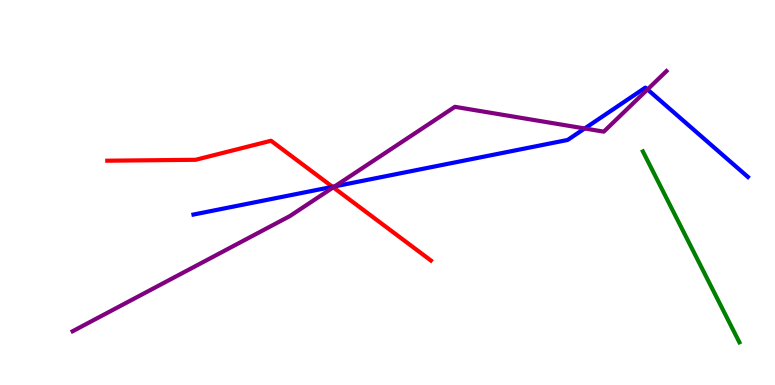[{'lines': ['blue', 'red'], 'intersections': [{'x': 4.29, 'y': 5.15}]}, {'lines': ['green', 'red'], 'intersections': []}, {'lines': ['purple', 'red'], 'intersections': [{'x': 4.3, 'y': 5.13}]}, {'lines': ['blue', 'green'], 'intersections': []}, {'lines': ['blue', 'purple'], 'intersections': [{'x': 4.32, 'y': 5.16}, {'x': 7.54, 'y': 6.66}, {'x': 8.35, 'y': 7.68}]}, {'lines': ['green', 'purple'], 'intersections': []}]